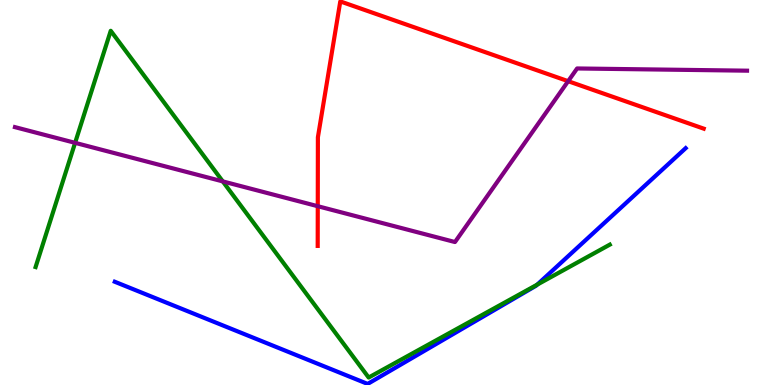[{'lines': ['blue', 'red'], 'intersections': []}, {'lines': ['green', 'red'], 'intersections': []}, {'lines': ['purple', 'red'], 'intersections': [{'x': 4.1, 'y': 4.64}, {'x': 7.33, 'y': 7.89}]}, {'lines': ['blue', 'green'], 'intersections': [{'x': 6.93, 'y': 2.61}]}, {'lines': ['blue', 'purple'], 'intersections': []}, {'lines': ['green', 'purple'], 'intersections': [{'x': 0.969, 'y': 6.29}, {'x': 2.87, 'y': 5.29}]}]